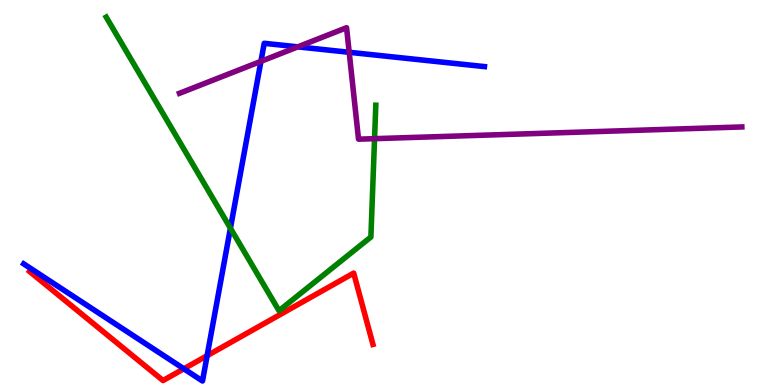[{'lines': ['blue', 'red'], 'intersections': [{'x': 2.37, 'y': 0.421}, {'x': 2.67, 'y': 0.762}]}, {'lines': ['green', 'red'], 'intersections': []}, {'lines': ['purple', 'red'], 'intersections': []}, {'lines': ['blue', 'green'], 'intersections': [{'x': 2.97, 'y': 4.07}]}, {'lines': ['blue', 'purple'], 'intersections': [{'x': 3.37, 'y': 8.41}, {'x': 3.84, 'y': 8.78}, {'x': 4.51, 'y': 8.64}]}, {'lines': ['green', 'purple'], 'intersections': [{'x': 4.83, 'y': 6.4}]}]